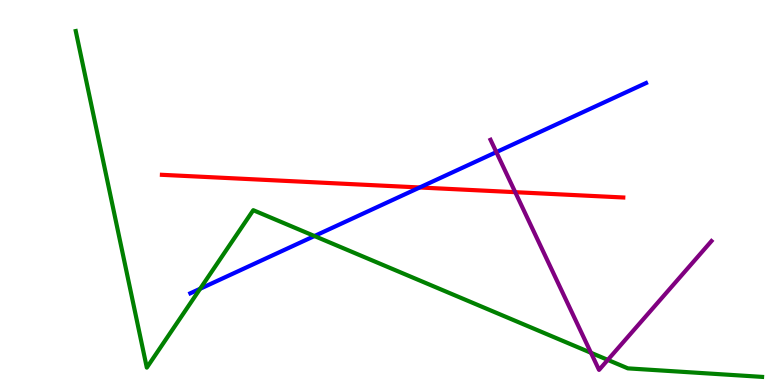[{'lines': ['blue', 'red'], 'intersections': [{'x': 5.42, 'y': 5.13}]}, {'lines': ['green', 'red'], 'intersections': []}, {'lines': ['purple', 'red'], 'intersections': [{'x': 6.65, 'y': 5.01}]}, {'lines': ['blue', 'green'], 'intersections': [{'x': 2.58, 'y': 2.5}, {'x': 4.06, 'y': 3.87}]}, {'lines': ['blue', 'purple'], 'intersections': [{'x': 6.4, 'y': 6.05}]}, {'lines': ['green', 'purple'], 'intersections': [{'x': 7.63, 'y': 0.837}, {'x': 7.84, 'y': 0.652}]}]